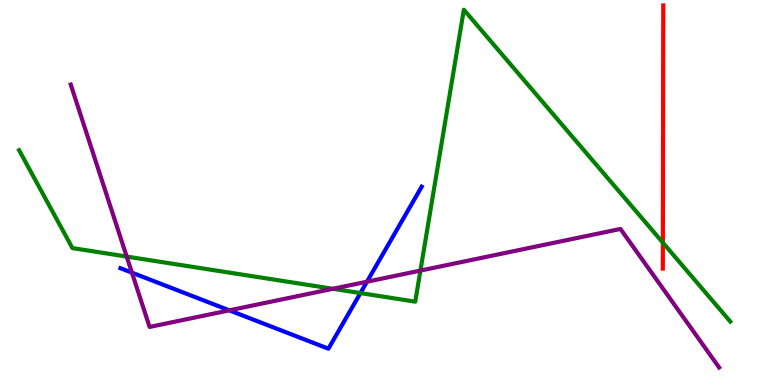[{'lines': ['blue', 'red'], 'intersections': []}, {'lines': ['green', 'red'], 'intersections': [{'x': 8.55, 'y': 3.7}]}, {'lines': ['purple', 'red'], 'intersections': []}, {'lines': ['blue', 'green'], 'intersections': [{'x': 4.65, 'y': 2.39}]}, {'lines': ['blue', 'purple'], 'intersections': [{'x': 1.7, 'y': 2.92}, {'x': 2.96, 'y': 1.94}, {'x': 4.74, 'y': 2.68}]}, {'lines': ['green', 'purple'], 'intersections': [{'x': 1.63, 'y': 3.34}, {'x': 4.3, 'y': 2.5}, {'x': 5.42, 'y': 2.97}]}]